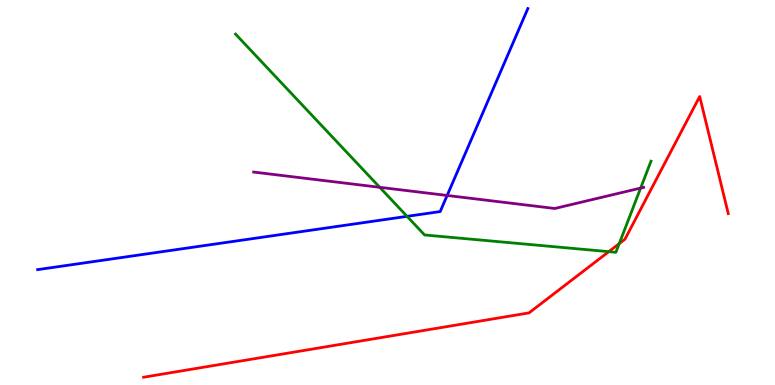[{'lines': ['blue', 'red'], 'intersections': []}, {'lines': ['green', 'red'], 'intersections': [{'x': 7.86, 'y': 3.46}, {'x': 7.99, 'y': 3.67}]}, {'lines': ['purple', 'red'], 'intersections': []}, {'lines': ['blue', 'green'], 'intersections': [{'x': 5.25, 'y': 4.38}]}, {'lines': ['blue', 'purple'], 'intersections': [{'x': 5.77, 'y': 4.92}]}, {'lines': ['green', 'purple'], 'intersections': [{'x': 4.9, 'y': 5.13}, {'x': 8.27, 'y': 5.12}]}]